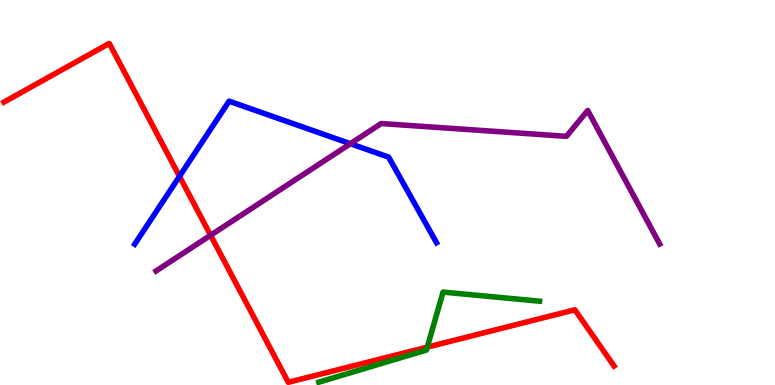[{'lines': ['blue', 'red'], 'intersections': [{'x': 2.32, 'y': 5.42}]}, {'lines': ['green', 'red'], 'intersections': [{'x': 5.51, 'y': 0.984}]}, {'lines': ['purple', 'red'], 'intersections': [{'x': 2.72, 'y': 3.89}]}, {'lines': ['blue', 'green'], 'intersections': []}, {'lines': ['blue', 'purple'], 'intersections': [{'x': 4.52, 'y': 6.27}]}, {'lines': ['green', 'purple'], 'intersections': []}]